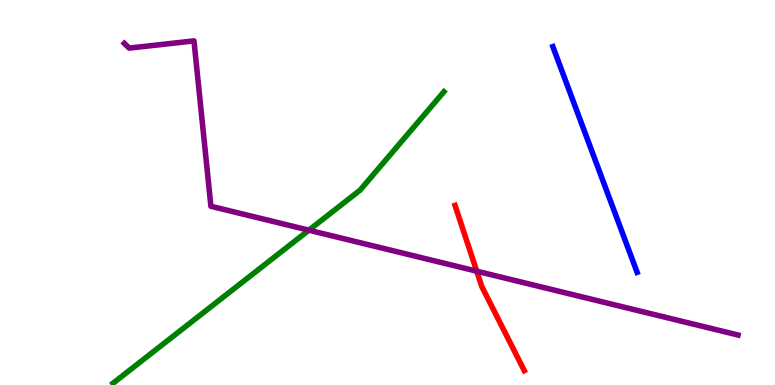[{'lines': ['blue', 'red'], 'intersections': []}, {'lines': ['green', 'red'], 'intersections': []}, {'lines': ['purple', 'red'], 'intersections': [{'x': 6.15, 'y': 2.96}]}, {'lines': ['blue', 'green'], 'intersections': []}, {'lines': ['blue', 'purple'], 'intersections': []}, {'lines': ['green', 'purple'], 'intersections': [{'x': 3.99, 'y': 4.02}]}]